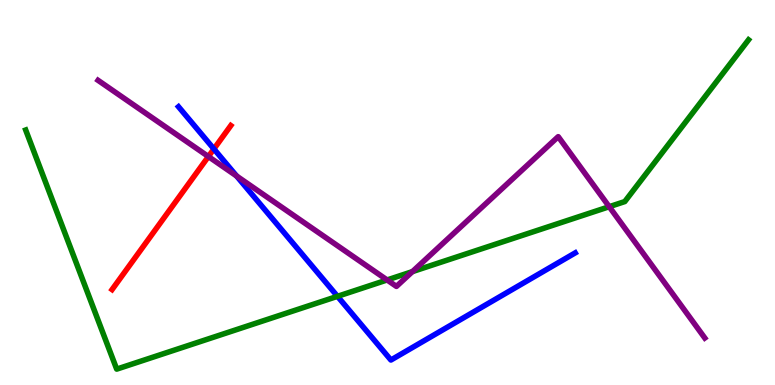[{'lines': ['blue', 'red'], 'intersections': [{'x': 2.76, 'y': 6.13}]}, {'lines': ['green', 'red'], 'intersections': []}, {'lines': ['purple', 'red'], 'intersections': [{'x': 2.69, 'y': 5.93}]}, {'lines': ['blue', 'green'], 'intersections': [{'x': 4.35, 'y': 2.3}]}, {'lines': ['blue', 'purple'], 'intersections': [{'x': 3.05, 'y': 5.43}]}, {'lines': ['green', 'purple'], 'intersections': [{'x': 4.99, 'y': 2.73}, {'x': 5.32, 'y': 2.95}, {'x': 7.86, 'y': 4.63}]}]